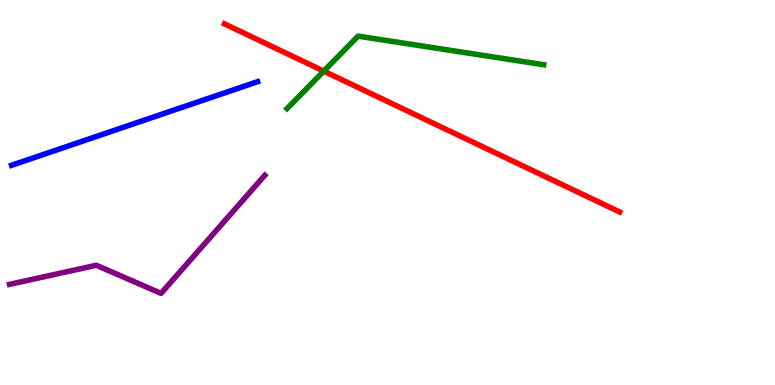[{'lines': ['blue', 'red'], 'intersections': []}, {'lines': ['green', 'red'], 'intersections': [{'x': 4.18, 'y': 8.15}]}, {'lines': ['purple', 'red'], 'intersections': []}, {'lines': ['blue', 'green'], 'intersections': []}, {'lines': ['blue', 'purple'], 'intersections': []}, {'lines': ['green', 'purple'], 'intersections': []}]